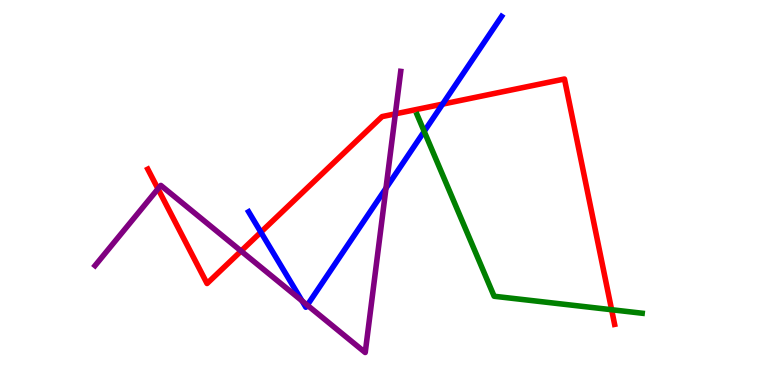[{'lines': ['blue', 'red'], 'intersections': [{'x': 3.37, 'y': 3.97}, {'x': 5.71, 'y': 7.3}]}, {'lines': ['green', 'red'], 'intersections': [{'x': 7.89, 'y': 1.96}]}, {'lines': ['purple', 'red'], 'intersections': [{'x': 2.04, 'y': 5.1}, {'x': 3.11, 'y': 3.48}, {'x': 5.1, 'y': 7.04}]}, {'lines': ['blue', 'green'], 'intersections': [{'x': 5.47, 'y': 6.59}]}, {'lines': ['blue', 'purple'], 'intersections': [{'x': 3.9, 'y': 2.19}, {'x': 3.97, 'y': 2.07}, {'x': 4.98, 'y': 5.11}]}, {'lines': ['green', 'purple'], 'intersections': []}]